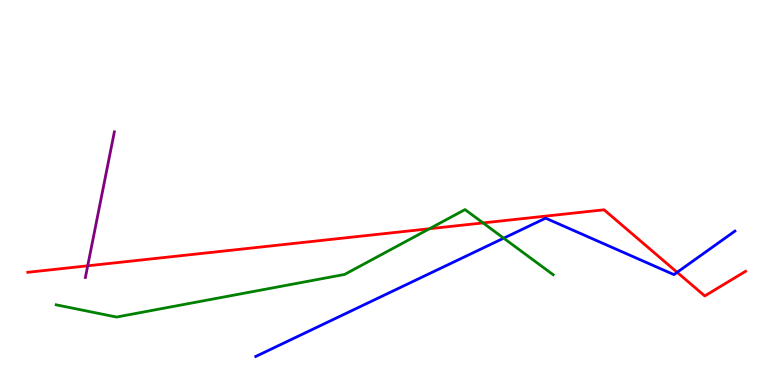[{'lines': ['blue', 'red'], 'intersections': [{'x': 8.74, 'y': 2.93}]}, {'lines': ['green', 'red'], 'intersections': [{'x': 5.54, 'y': 4.06}, {'x': 6.23, 'y': 4.21}]}, {'lines': ['purple', 'red'], 'intersections': [{'x': 1.13, 'y': 3.1}]}, {'lines': ['blue', 'green'], 'intersections': [{'x': 6.5, 'y': 3.81}]}, {'lines': ['blue', 'purple'], 'intersections': []}, {'lines': ['green', 'purple'], 'intersections': []}]